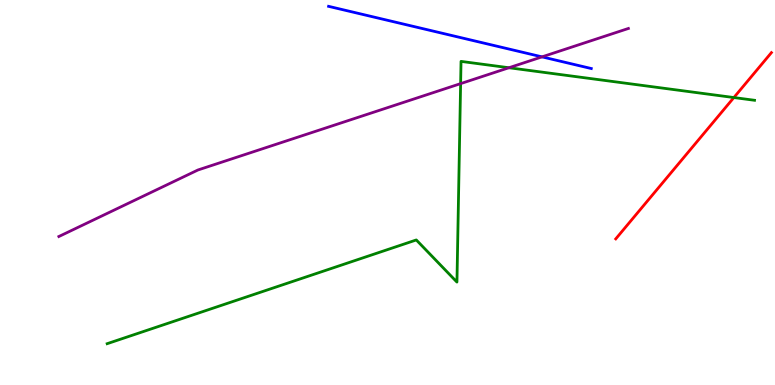[{'lines': ['blue', 'red'], 'intersections': []}, {'lines': ['green', 'red'], 'intersections': [{'x': 9.47, 'y': 7.47}]}, {'lines': ['purple', 'red'], 'intersections': []}, {'lines': ['blue', 'green'], 'intersections': []}, {'lines': ['blue', 'purple'], 'intersections': [{'x': 6.99, 'y': 8.52}]}, {'lines': ['green', 'purple'], 'intersections': [{'x': 5.94, 'y': 7.83}, {'x': 6.57, 'y': 8.24}]}]